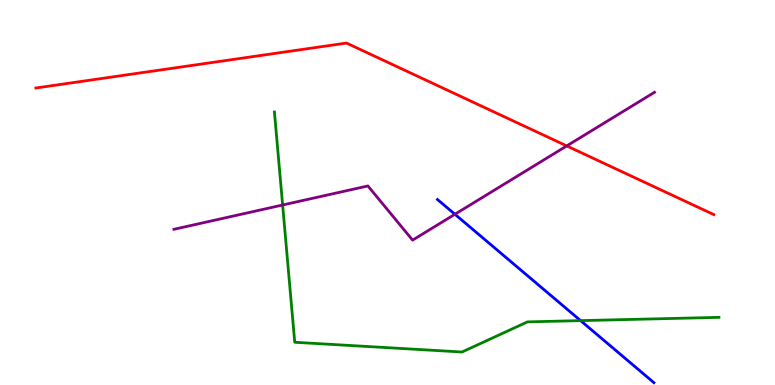[{'lines': ['blue', 'red'], 'intersections': []}, {'lines': ['green', 'red'], 'intersections': []}, {'lines': ['purple', 'red'], 'intersections': [{'x': 7.31, 'y': 6.21}]}, {'lines': ['blue', 'green'], 'intersections': [{'x': 7.49, 'y': 1.67}]}, {'lines': ['blue', 'purple'], 'intersections': [{'x': 5.87, 'y': 4.43}]}, {'lines': ['green', 'purple'], 'intersections': [{'x': 3.65, 'y': 4.68}]}]